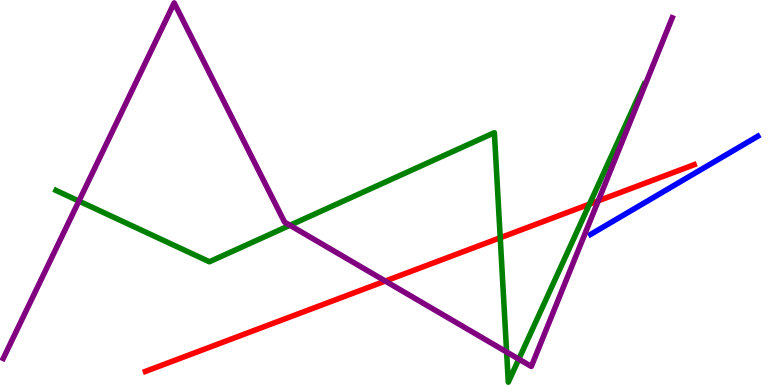[{'lines': ['blue', 'red'], 'intersections': []}, {'lines': ['green', 'red'], 'intersections': [{'x': 6.45, 'y': 3.82}, {'x': 7.61, 'y': 4.7}]}, {'lines': ['purple', 'red'], 'intersections': [{'x': 4.97, 'y': 2.7}, {'x': 7.72, 'y': 4.78}]}, {'lines': ['blue', 'green'], 'intersections': []}, {'lines': ['blue', 'purple'], 'intersections': []}, {'lines': ['green', 'purple'], 'intersections': [{'x': 1.02, 'y': 4.78}, {'x': 3.74, 'y': 4.15}, {'x': 6.54, 'y': 0.858}, {'x': 6.69, 'y': 0.672}]}]